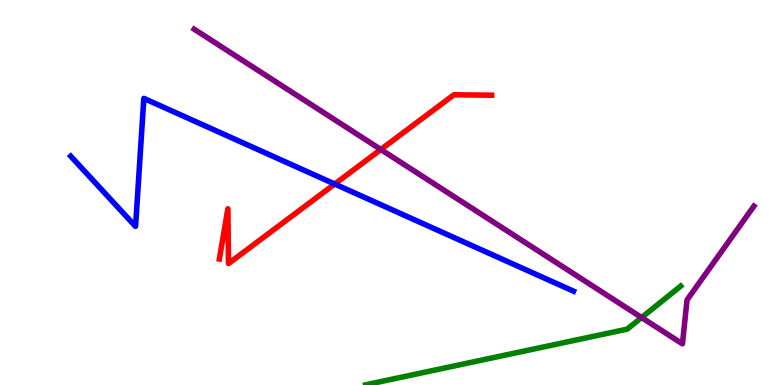[{'lines': ['blue', 'red'], 'intersections': [{'x': 4.32, 'y': 5.22}]}, {'lines': ['green', 'red'], 'intersections': []}, {'lines': ['purple', 'red'], 'intersections': [{'x': 4.91, 'y': 6.12}]}, {'lines': ['blue', 'green'], 'intersections': []}, {'lines': ['blue', 'purple'], 'intersections': []}, {'lines': ['green', 'purple'], 'intersections': [{'x': 8.28, 'y': 1.75}]}]